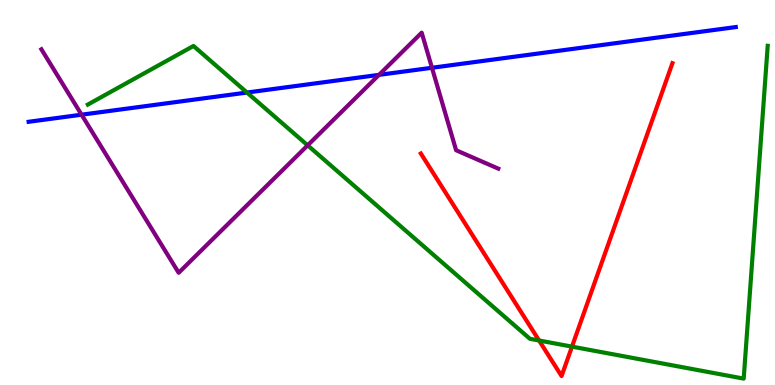[{'lines': ['blue', 'red'], 'intersections': []}, {'lines': ['green', 'red'], 'intersections': [{'x': 6.96, 'y': 1.16}, {'x': 7.38, 'y': 0.997}]}, {'lines': ['purple', 'red'], 'intersections': []}, {'lines': ['blue', 'green'], 'intersections': [{'x': 3.19, 'y': 7.6}]}, {'lines': ['blue', 'purple'], 'intersections': [{'x': 1.05, 'y': 7.02}, {'x': 4.89, 'y': 8.06}, {'x': 5.57, 'y': 8.24}]}, {'lines': ['green', 'purple'], 'intersections': [{'x': 3.97, 'y': 6.22}]}]